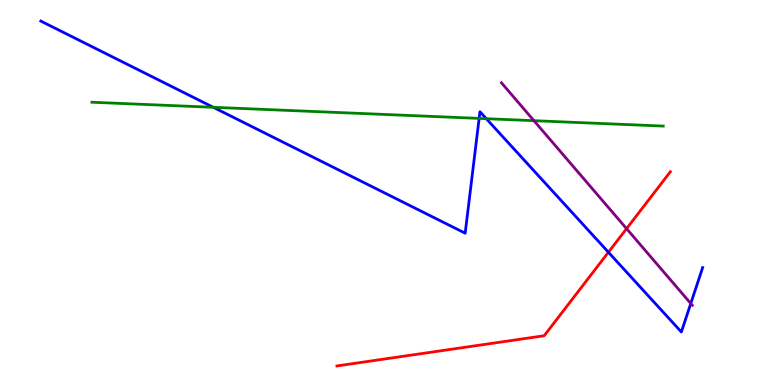[{'lines': ['blue', 'red'], 'intersections': [{'x': 7.85, 'y': 3.45}]}, {'lines': ['green', 'red'], 'intersections': []}, {'lines': ['purple', 'red'], 'intersections': [{'x': 8.08, 'y': 4.06}]}, {'lines': ['blue', 'green'], 'intersections': [{'x': 2.75, 'y': 7.21}, {'x': 6.18, 'y': 6.92}, {'x': 6.27, 'y': 6.92}]}, {'lines': ['blue', 'purple'], 'intersections': [{'x': 8.91, 'y': 2.12}]}, {'lines': ['green', 'purple'], 'intersections': [{'x': 6.89, 'y': 6.87}]}]